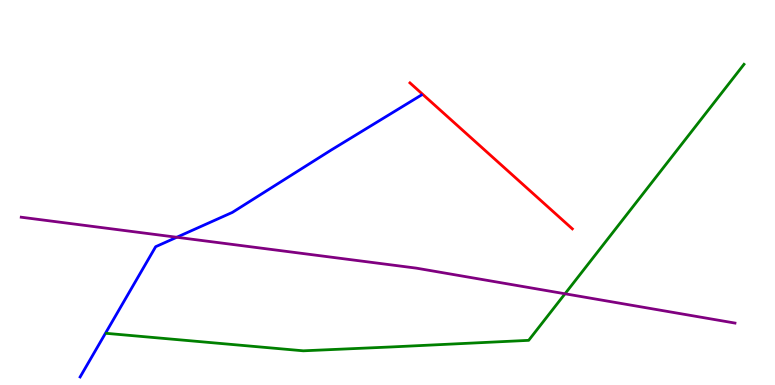[{'lines': ['blue', 'red'], 'intersections': []}, {'lines': ['green', 'red'], 'intersections': []}, {'lines': ['purple', 'red'], 'intersections': []}, {'lines': ['blue', 'green'], 'intersections': []}, {'lines': ['blue', 'purple'], 'intersections': [{'x': 2.28, 'y': 3.84}]}, {'lines': ['green', 'purple'], 'intersections': [{'x': 7.29, 'y': 2.37}]}]